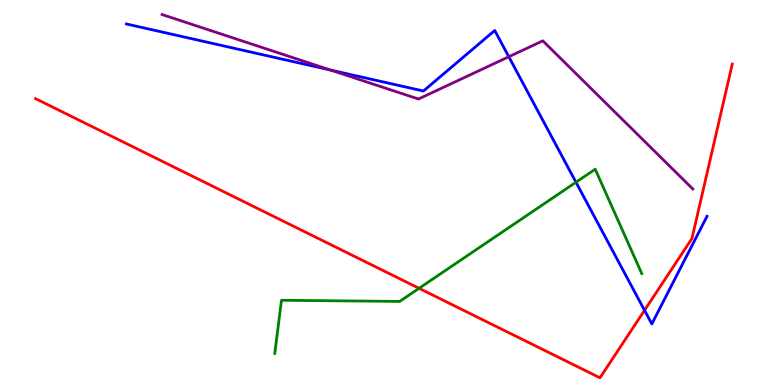[{'lines': ['blue', 'red'], 'intersections': [{'x': 8.32, 'y': 1.94}]}, {'lines': ['green', 'red'], 'intersections': [{'x': 5.41, 'y': 2.51}]}, {'lines': ['purple', 'red'], 'intersections': []}, {'lines': ['blue', 'green'], 'intersections': [{'x': 7.43, 'y': 5.27}]}, {'lines': ['blue', 'purple'], 'intersections': [{'x': 4.26, 'y': 8.18}, {'x': 6.57, 'y': 8.53}]}, {'lines': ['green', 'purple'], 'intersections': []}]